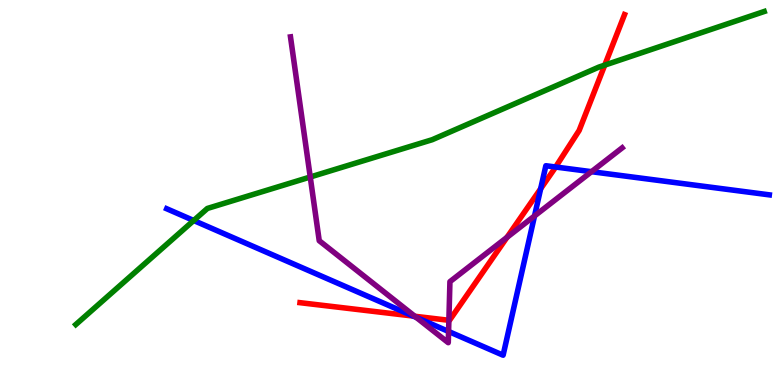[{'lines': ['blue', 'red'], 'intersections': [{'x': 5.33, 'y': 1.79}, {'x': 6.98, 'y': 5.1}, {'x': 7.17, 'y': 5.66}]}, {'lines': ['green', 'red'], 'intersections': [{'x': 7.8, 'y': 8.31}]}, {'lines': ['purple', 'red'], 'intersections': [{'x': 5.35, 'y': 1.79}, {'x': 5.79, 'y': 1.68}, {'x': 6.54, 'y': 3.84}]}, {'lines': ['blue', 'green'], 'intersections': [{'x': 2.5, 'y': 4.27}]}, {'lines': ['blue', 'purple'], 'intersections': [{'x': 5.37, 'y': 1.76}, {'x': 5.79, 'y': 1.39}, {'x': 6.9, 'y': 4.39}, {'x': 7.63, 'y': 5.54}]}, {'lines': ['green', 'purple'], 'intersections': [{'x': 4.0, 'y': 5.4}]}]